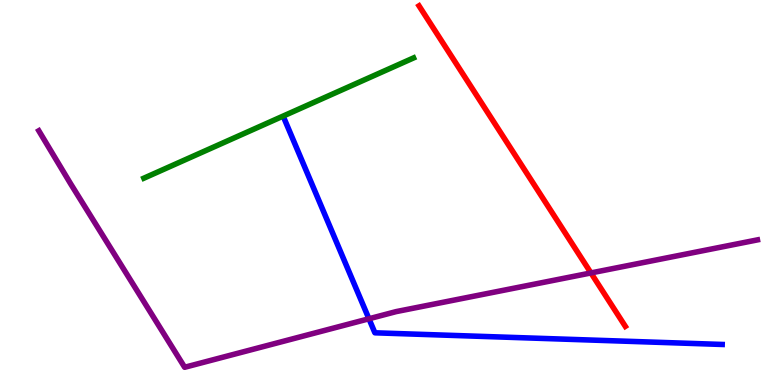[{'lines': ['blue', 'red'], 'intersections': []}, {'lines': ['green', 'red'], 'intersections': []}, {'lines': ['purple', 'red'], 'intersections': [{'x': 7.63, 'y': 2.91}]}, {'lines': ['blue', 'green'], 'intersections': []}, {'lines': ['blue', 'purple'], 'intersections': [{'x': 4.76, 'y': 1.72}]}, {'lines': ['green', 'purple'], 'intersections': []}]